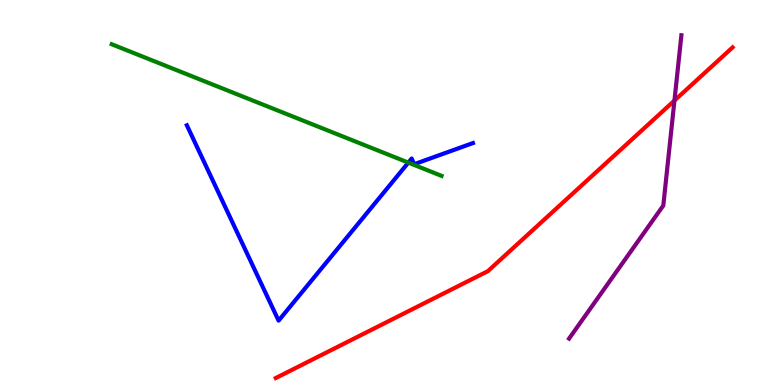[{'lines': ['blue', 'red'], 'intersections': []}, {'lines': ['green', 'red'], 'intersections': []}, {'lines': ['purple', 'red'], 'intersections': [{'x': 8.7, 'y': 7.39}]}, {'lines': ['blue', 'green'], 'intersections': [{'x': 5.27, 'y': 5.78}]}, {'lines': ['blue', 'purple'], 'intersections': []}, {'lines': ['green', 'purple'], 'intersections': []}]